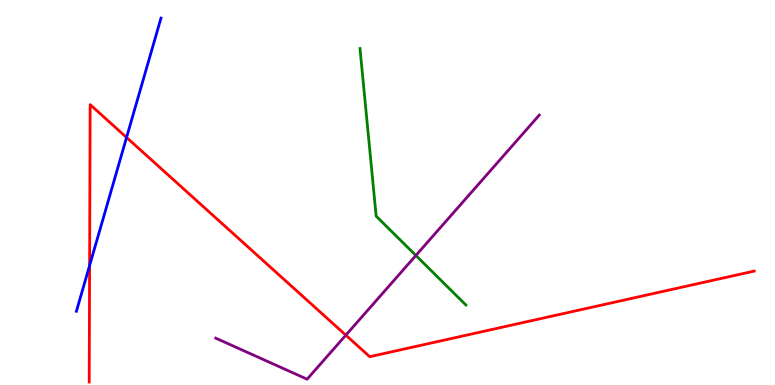[{'lines': ['blue', 'red'], 'intersections': [{'x': 1.16, 'y': 3.1}, {'x': 1.63, 'y': 6.43}]}, {'lines': ['green', 'red'], 'intersections': []}, {'lines': ['purple', 'red'], 'intersections': [{'x': 4.46, 'y': 1.29}]}, {'lines': ['blue', 'green'], 'intersections': []}, {'lines': ['blue', 'purple'], 'intersections': []}, {'lines': ['green', 'purple'], 'intersections': [{'x': 5.37, 'y': 3.36}]}]